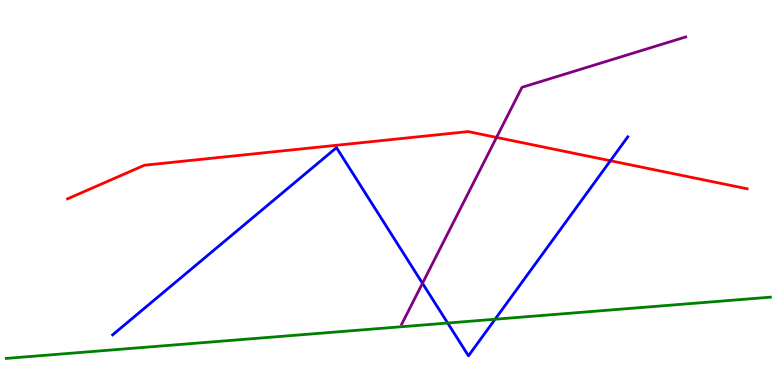[{'lines': ['blue', 'red'], 'intersections': [{'x': 7.88, 'y': 5.82}]}, {'lines': ['green', 'red'], 'intersections': []}, {'lines': ['purple', 'red'], 'intersections': [{'x': 6.41, 'y': 6.43}]}, {'lines': ['blue', 'green'], 'intersections': [{'x': 5.78, 'y': 1.61}, {'x': 6.39, 'y': 1.71}]}, {'lines': ['blue', 'purple'], 'intersections': [{'x': 5.45, 'y': 2.64}]}, {'lines': ['green', 'purple'], 'intersections': []}]